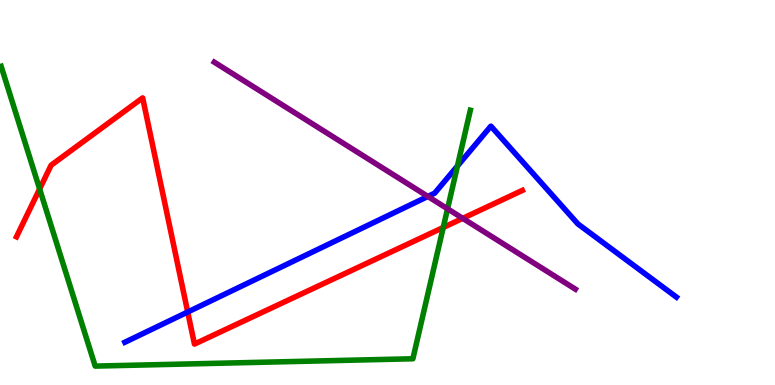[{'lines': ['blue', 'red'], 'intersections': [{'x': 2.42, 'y': 1.9}]}, {'lines': ['green', 'red'], 'intersections': [{'x': 0.511, 'y': 5.09}, {'x': 5.72, 'y': 4.09}]}, {'lines': ['purple', 'red'], 'intersections': [{'x': 5.97, 'y': 4.33}]}, {'lines': ['blue', 'green'], 'intersections': [{'x': 5.9, 'y': 5.69}]}, {'lines': ['blue', 'purple'], 'intersections': [{'x': 5.52, 'y': 4.9}]}, {'lines': ['green', 'purple'], 'intersections': [{'x': 5.77, 'y': 4.58}]}]